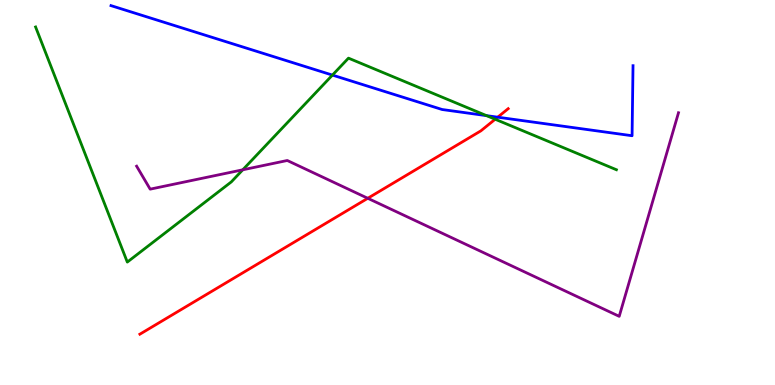[{'lines': ['blue', 'red'], 'intersections': [{'x': 6.42, 'y': 6.96}]}, {'lines': ['green', 'red'], 'intersections': [{'x': 6.39, 'y': 6.9}]}, {'lines': ['purple', 'red'], 'intersections': [{'x': 4.75, 'y': 4.85}]}, {'lines': ['blue', 'green'], 'intersections': [{'x': 4.29, 'y': 8.05}, {'x': 6.28, 'y': 7.0}]}, {'lines': ['blue', 'purple'], 'intersections': []}, {'lines': ['green', 'purple'], 'intersections': [{'x': 3.13, 'y': 5.59}]}]